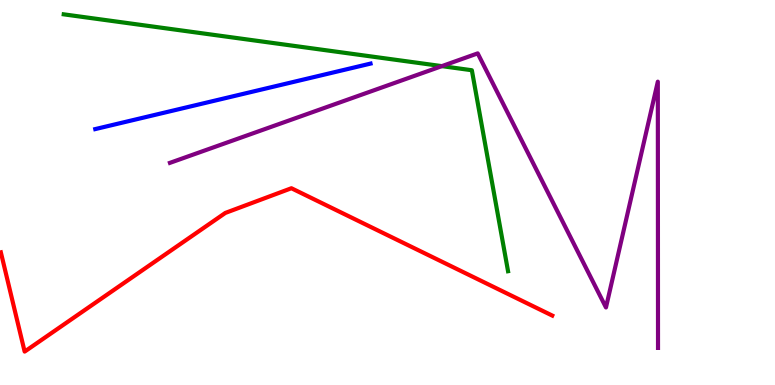[{'lines': ['blue', 'red'], 'intersections': []}, {'lines': ['green', 'red'], 'intersections': []}, {'lines': ['purple', 'red'], 'intersections': []}, {'lines': ['blue', 'green'], 'intersections': []}, {'lines': ['blue', 'purple'], 'intersections': []}, {'lines': ['green', 'purple'], 'intersections': [{'x': 5.7, 'y': 8.28}]}]